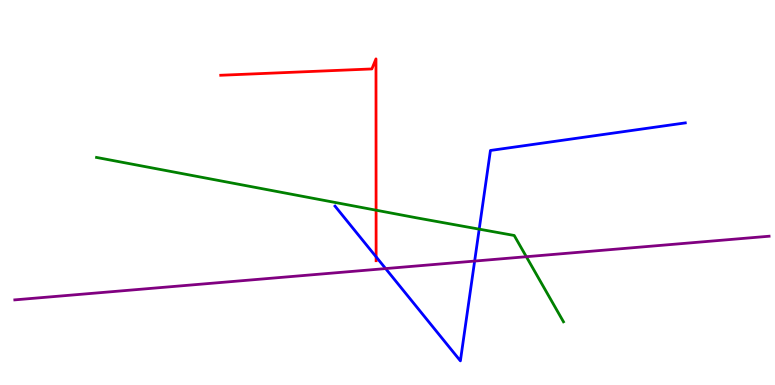[{'lines': ['blue', 'red'], 'intersections': [{'x': 4.85, 'y': 3.33}]}, {'lines': ['green', 'red'], 'intersections': [{'x': 4.85, 'y': 4.54}]}, {'lines': ['purple', 'red'], 'intersections': []}, {'lines': ['blue', 'green'], 'intersections': [{'x': 6.18, 'y': 4.05}]}, {'lines': ['blue', 'purple'], 'intersections': [{'x': 4.98, 'y': 3.02}, {'x': 6.12, 'y': 3.22}]}, {'lines': ['green', 'purple'], 'intersections': [{'x': 6.79, 'y': 3.33}]}]